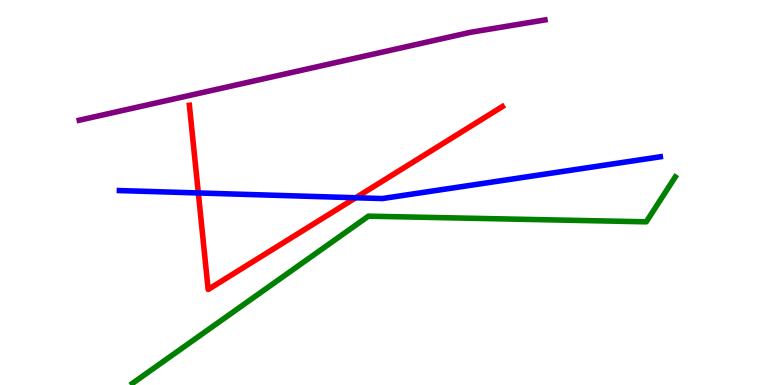[{'lines': ['blue', 'red'], 'intersections': [{'x': 2.56, 'y': 4.99}, {'x': 4.59, 'y': 4.86}]}, {'lines': ['green', 'red'], 'intersections': []}, {'lines': ['purple', 'red'], 'intersections': []}, {'lines': ['blue', 'green'], 'intersections': []}, {'lines': ['blue', 'purple'], 'intersections': []}, {'lines': ['green', 'purple'], 'intersections': []}]